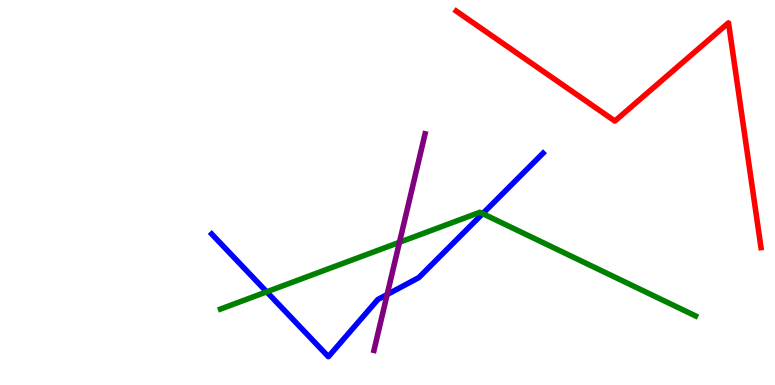[{'lines': ['blue', 'red'], 'intersections': []}, {'lines': ['green', 'red'], 'intersections': []}, {'lines': ['purple', 'red'], 'intersections': []}, {'lines': ['blue', 'green'], 'intersections': [{'x': 3.44, 'y': 2.42}, {'x': 6.23, 'y': 4.45}]}, {'lines': ['blue', 'purple'], 'intersections': [{'x': 5.0, 'y': 2.35}]}, {'lines': ['green', 'purple'], 'intersections': [{'x': 5.15, 'y': 3.71}]}]